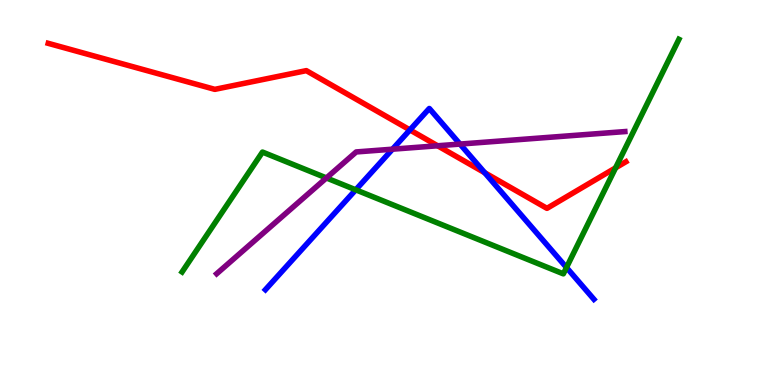[{'lines': ['blue', 'red'], 'intersections': [{'x': 5.29, 'y': 6.63}, {'x': 6.25, 'y': 5.51}]}, {'lines': ['green', 'red'], 'intersections': [{'x': 7.94, 'y': 5.64}]}, {'lines': ['purple', 'red'], 'intersections': [{'x': 5.65, 'y': 6.21}]}, {'lines': ['blue', 'green'], 'intersections': [{'x': 4.59, 'y': 5.07}, {'x': 7.31, 'y': 3.05}]}, {'lines': ['blue', 'purple'], 'intersections': [{'x': 5.06, 'y': 6.12}, {'x': 5.94, 'y': 6.26}]}, {'lines': ['green', 'purple'], 'intersections': [{'x': 4.21, 'y': 5.38}]}]